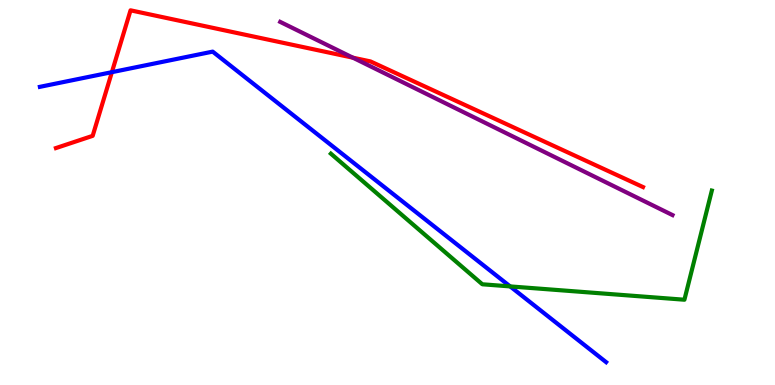[{'lines': ['blue', 'red'], 'intersections': [{'x': 1.44, 'y': 8.13}]}, {'lines': ['green', 'red'], 'intersections': []}, {'lines': ['purple', 'red'], 'intersections': [{'x': 4.55, 'y': 8.5}]}, {'lines': ['blue', 'green'], 'intersections': [{'x': 6.58, 'y': 2.56}]}, {'lines': ['blue', 'purple'], 'intersections': []}, {'lines': ['green', 'purple'], 'intersections': []}]